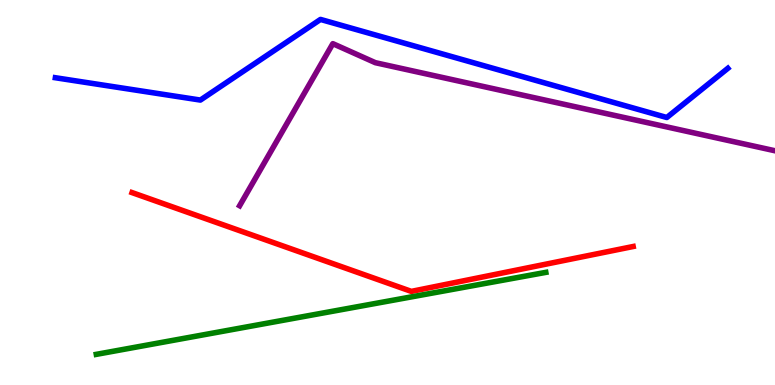[{'lines': ['blue', 'red'], 'intersections': []}, {'lines': ['green', 'red'], 'intersections': []}, {'lines': ['purple', 'red'], 'intersections': []}, {'lines': ['blue', 'green'], 'intersections': []}, {'lines': ['blue', 'purple'], 'intersections': []}, {'lines': ['green', 'purple'], 'intersections': []}]